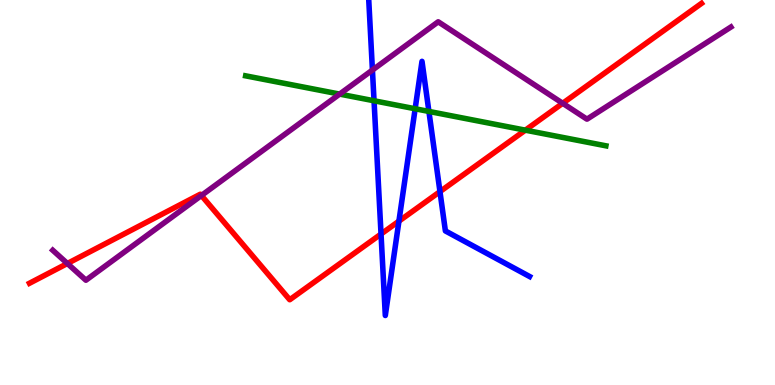[{'lines': ['blue', 'red'], 'intersections': [{'x': 4.92, 'y': 3.92}, {'x': 5.15, 'y': 4.26}, {'x': 5.68, 'y': 5.02}]}, {'lines': ['green', 'red'], 'intersections': [{'x': 6.78, 'y': 6.62}]}, {'lines': ['purple', 'red'], 'intersections': [{'x': 0.87, 'y': 3.16}, {'x': 2.6, 'y': 4.92}, {'x': 7.26, 'y': 7.32}]}, {'lines': ['blue', 'green'], 'intersections': [{'x': 4.83, 'y': 7.38}, {'x': 5.36, 'y': 7.17}, {'x': 5.53, 'y': 7.11}]}, {'lines': ['blue', 'purple'], 'intersections': [{'x': 4.81, 'y': 8.18}]}, {'lines': ['green', 'purple'], 'intersections': [{'x': 4.38, 'y': 7.56}]}]